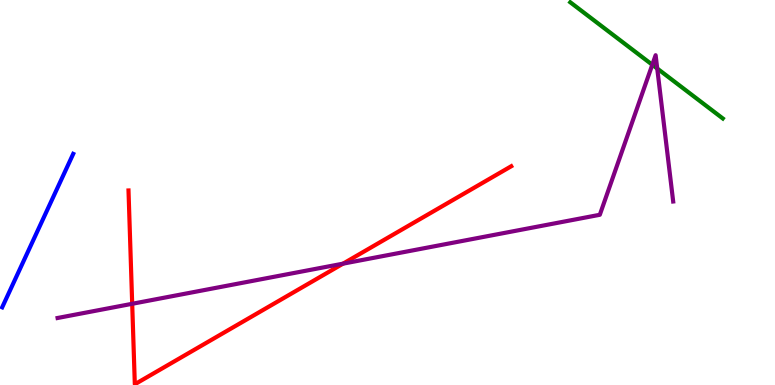[{'lines': ['blue', 'red'], 'intersections': []}, {'lines': ['green', 'red'], 'intersections': []}, {'lines': ['purple', 'red'], 'intersections': [{'x': 1.71, 'y': 2.11}, {'x': 4.43, 'y': 3.15}]}, {'lines': ['blue', 'green'], 'intersections': []}, {'lines': ['blue', 'purple'], 'intersections': []}, {'lines': ['green', 'purple'], 'intersections': [{'x': 8.42, 'y': 8.32}, {'x': 8.48, 'y': 8.22}]}]